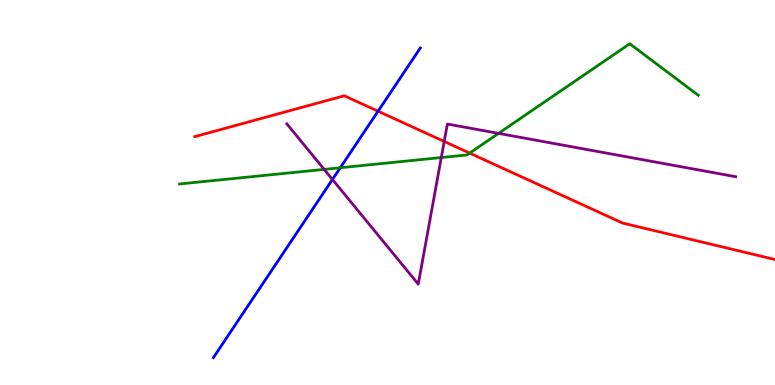[{'lines': ['blue', 'red'], 'intersections': [{'x': 4.88, 'y': 7.11}]}, {'lines': ['green', 'red'], 'intersections': [{'x': 6.06, 'y': 6.02}]}, {'lines': ['purple', 'red'], 'intersections': [{'x': 5.73, 'y': 6.33}]}, {'lines': ['blue', 'green'], 'intersections': [{'x': 4.39, 'y': 5.64}]}, {'lines': ['blue', 'purple'], 'intersections': [{'x': 4.29, 'y': 5.34}]}, {'lines': ['green', 'purple'], 'intersections': [{'x': 4.18, 'y': 5.6}, {'x': 5.69, 'y': 5.91}, {'x': 6.43, 'y': 6.54}]}]